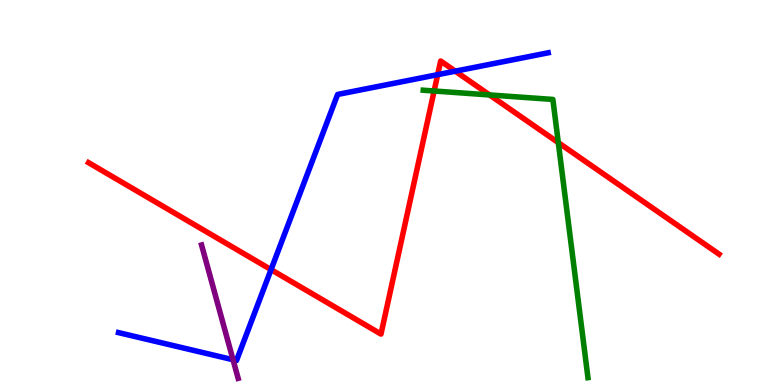[{'lines': ['blue', 'red'], 'intersections': [{'x': 3.5, 'y': 3.0}, {'x': 5.65, 'y': 8.06}, {'x': 5.87, 'y': 8.15}]}, {'lines': ['green', 'red'], 'intersections': [{'x': 5.6, 'y': 7.64}, {'x': 6.32, 'y': 7.53}, {'x': 7.2, 'y': 6.29}]}, {'lines': ['purple', 'red'], 'intersections': []}, {'lines': ['blue', 'green'], 'intersections': []}, {'lines': ['blue', 'purple'], 'intersections': [{'x': 3.01, 'y': 0.656}]}, {'lines': ['green', 'purple'], 'intersections': []}]